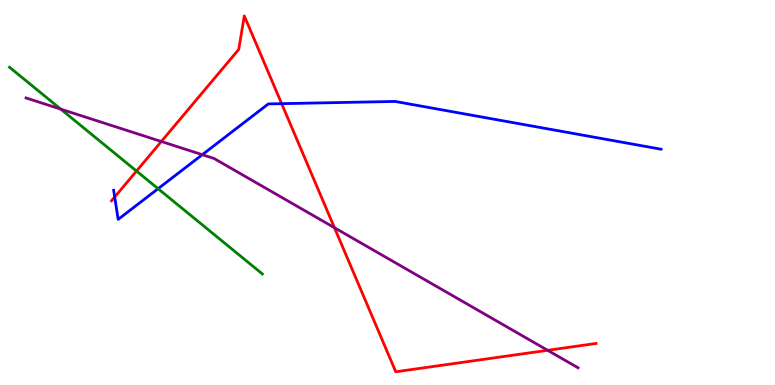[{'lines': ['blue', 'red'], 'intersections': [{'x': 1.48, 'y': 4.88}, {'x': 3.63, 'y': 7.31}]}, {'lines': ['green', 'red'], 'intersections': [{'x': 1.76, 'y': 5.56}]}, {'lines': ['purple', 'red'], 'intersections': [{'x': 2.08, 'y': 6.32}, {'x': 4.32, 'y': 4.09}, {'x': 7.07, 'y': 0.901}]}, {'lines': ['blue', 'green'], 'intersections': [{'x': 2.04, 'y': 5.1}]}, {'lines': ['blue', 'purple'], 'intersections': [{'x': 2.61, 'y': 5.98}]}, {'lines': ['green', 'purple'], 'intersections': [{'x': 0.784, 'y': 7.17}]}]